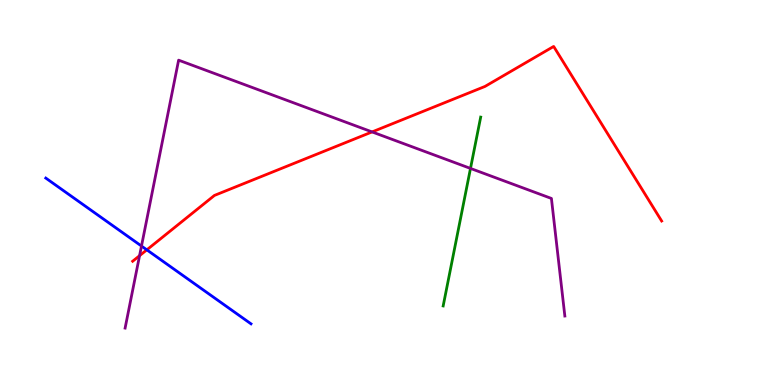[{'lines': ['blue', 'red'], 'intersections': [{'x': 1.89, 'y': 3.51}]}, {'lines': ['green', 'red'], 'intersections': []}, {'lines': ['purple', 'red'], 'intersections': [{'x': 1.8, 'y': 3.36}, {'x': 4.8, 'y': 6.57}]}, {'lines': ['blue', 'green'], 'intersections': []}, {'lines': ['blue', 'purple'], 'intersections': [{'x': 1.83, 'y': 3.61}]}, {'lines': ['green', 'purple'], 'intersections': [{'x': 6.07, 'y': 5.63}]}]